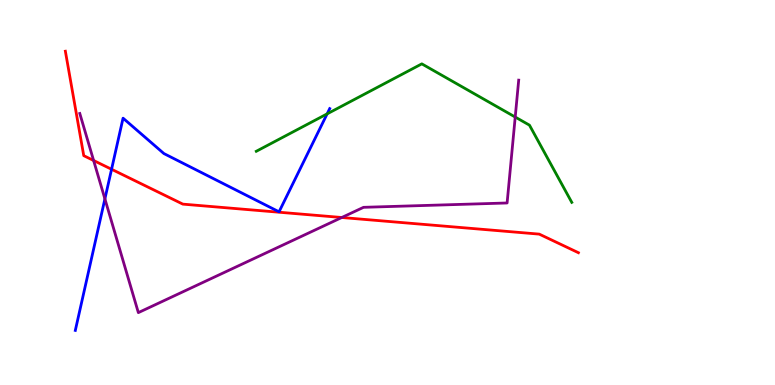[{'lines': ['blue', 'red'], 'intersections': [{'x': 1.44, 'y': 5.6}]}, {'lines': ['green', 'red'], 'intersections': []}, {'lines': ['purple', 'red'], 'intersections': [{'x': 1.21, 'y': 5.83}, {'x': 4.41, 'y': 4.35}]}, {'lines': ['blue', 'green'], 'intersections': [{'x': 4.22, 'y': 7.04}]}, {'lines': ['blue', 'purple'], 'intersections': [{'x': 1.35, 'y': 4.83}]}, {'lines': ['green', 'purple'], 'intersections': [{'x': 6.65, 'y': 6.96}]}]